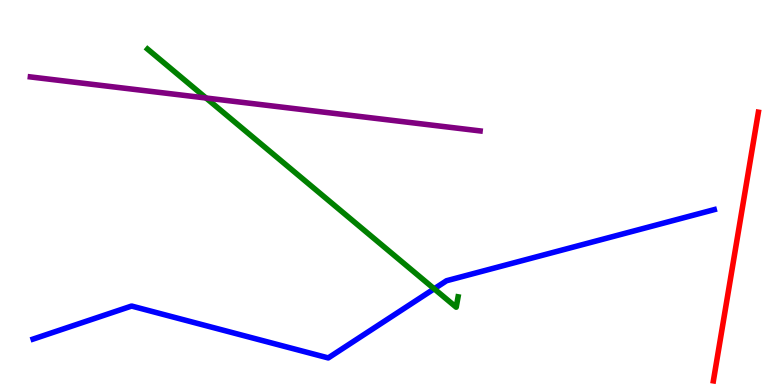[{'lines': ['blue', 'red'], 'intersections': []}, {'lines': ['green', 'red'], 'intersections': []}, {'lines': ['purple', 'red'], 'intersections': []}, {'lines': ['blue', 'green'], 'intersections': [{'x': 5.6, 'y': 2.5}]}, {'lines': ['blue', 'purple'], 'intersections': []}, {'lines': ['green', 'purple'], 'intersections': [{'x': 2.66, 'y': 7.45}]}]